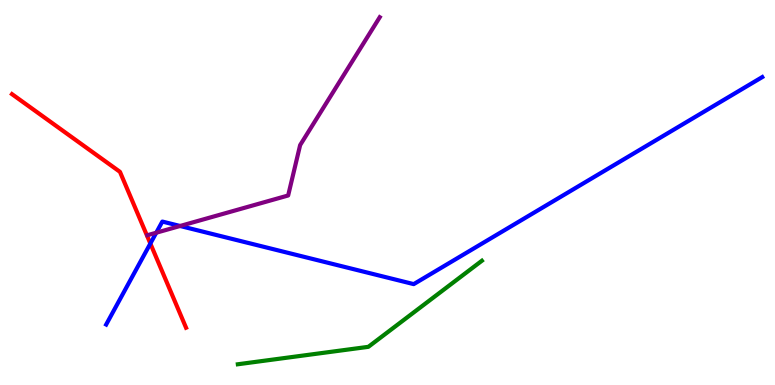[{'lines': ['blue', 'red'], 'intersections': [{'x': 1.94, 'y': 3.67}]}, {'lines': ['green', 'red'], 'intersections': []}, {'lines': ['purple', 'red'], 'intersections': []}, {'lines': ['blue', 'green'], 'intersections': []}, {'lines': ['blue', 'purple'], 'intersections': [{'x': 2.02, 'y': 3.96}, {'x': 2.32, 'y': 4.13}]}, {'lines': ['green', 'purple'], 'intersections': []}]